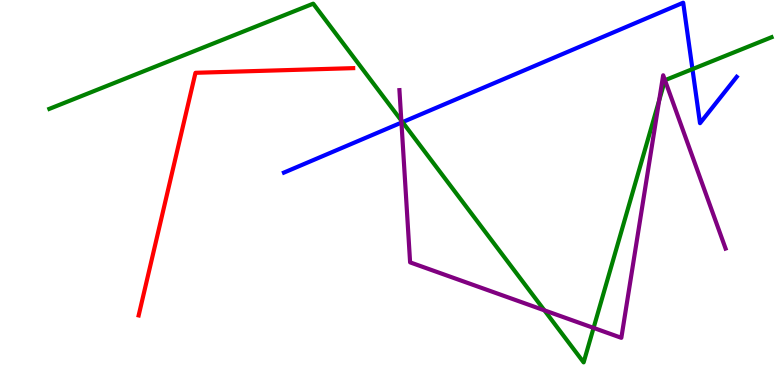[{'lines': ['blue', 'red'], 'intersections': []}, {'lines': ['green', 'red'], 'intersections': []}, {'lines': ['purple', 'red'], 'intersections': []}, {'lines': ['blue', 'green'], 'intersections': [{'x': 5.19, 'y': 6.83}, {'x': 8.93, 'y': 8.2}]}, {'lines': ['blue', 'purple'], 'intersections': [{'x': 5.18, 'y': 6.82}]}, {'lines': ['green', 'purple'], 'intersections': [{'x': 5.18, 'y': 6.87}, {'x': 7.02, 'y': 1.94}, {'x': 7.66, 'y': 1.48}, {'x': 8.51, 'y': 7.39}, {'x': 8.58, 'y': 7.92}]}]